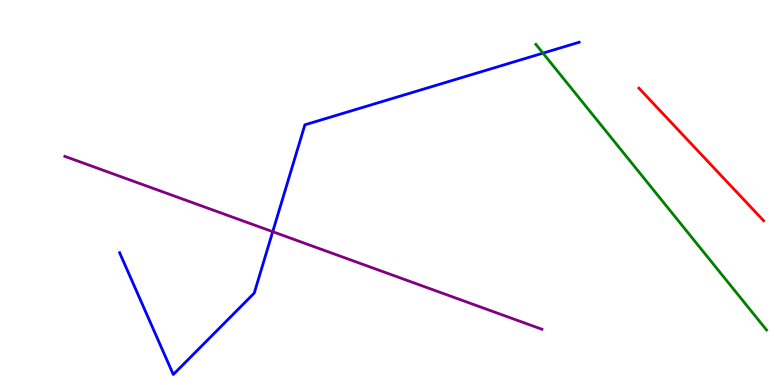[{'lines': ['blue', 'red'], 'intersections': []}, {'lines': ['green', 'red'], 'intersections': []}, {'lines': ['purple', 'red'], 'intersections': []}, {'lines': ['blue', 'green'], 'intersections': [{'x': 7.01, 'y': 8.62}]}, {'lines': ['blue', 'purple'], 'intersections': [{'x': 3.52, 'y': 3.98}]}, {'lines': ['green', 'purple'], 'intersections': []}]